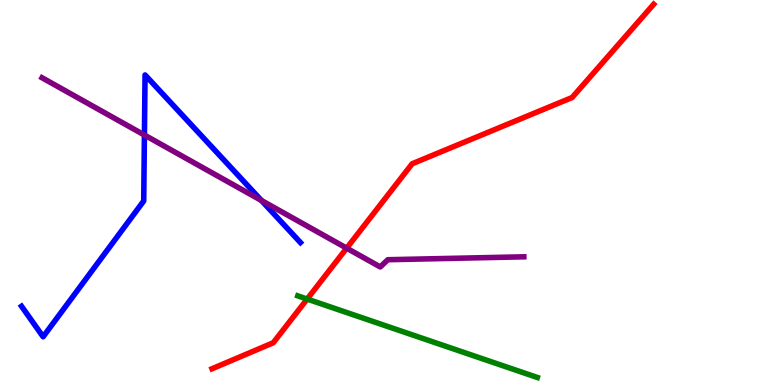[{'lines': ['blue', 'red'], 'intersections': []}, {'lines': ['green', 'red'], 'intersections': [{'x': 3.96, 'y': 2.23}]}, {'lines': ['purple', 'red'], 'intersections': [{'x': 4.47, 'y': 3.55}]}, {'lines': ['blue', 'green'], 'intersections': []}, {'lines': ['blue', 'purple'], 'intersections': [{'x': 1.86, 'y': 6.49}, {'x': 3.37, 'y': 4.79}]}, {'lines': ['green', 'purple'], 'intersections': []}]